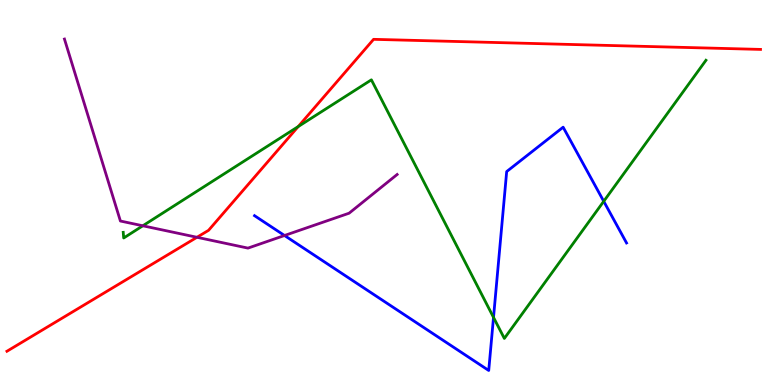[{'lines': ['blue', 'red'], 'intersections': []}, {'lines': ['green', 'red'], 'intersections': [{'x': 3.85, 'y': 6.71}]}, {'lines': ['purple', 'red'], 'intersections': [{'x': 2.54, 'y': 3.84}]}, {'lines': ['blue', 'green'], 'intersections': [{'x': 6.37, 'y': 1.76}, {'x': 7.79, 'y': 4.77}]}, {'lines': ['blue', 'purple'], 'intersections': [{'x': 3.67, 'y': 3.88}]}, {'lines': ['green', 'purple'], 'intersections': [{'x': 1.84, 'y': 4.14}]}]